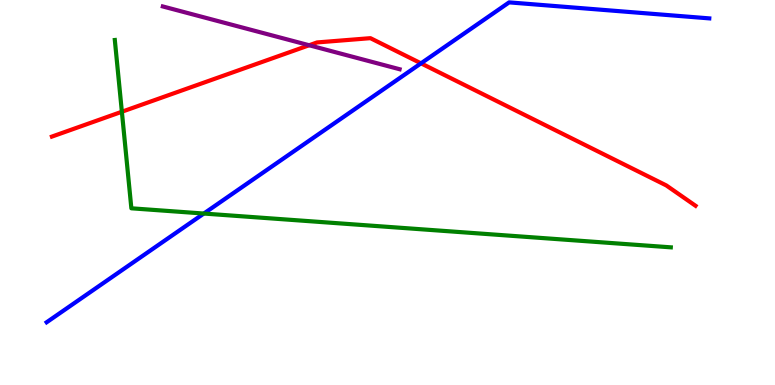[{'lines': ['blue', 'red'], 'intersections': [{'x': 5.43, 'y': 8.35}]}, {'lines': ['green', 'red'], 'intersections': [{'x': 1.57, 'y': 7.1}]}, {'lines': ['purple', 'red'], 'intersections': [{'x': 3.99, 'y': 8.82}]}, {'lines': ['blue', 'green'], 'intersections': [{'x': 2.63, 'y': 4.45}]}, {'lines': ['blue', 'purple'], 'intersections': []}, {'lines': ['green', 'purple'], 'intersections': []}]